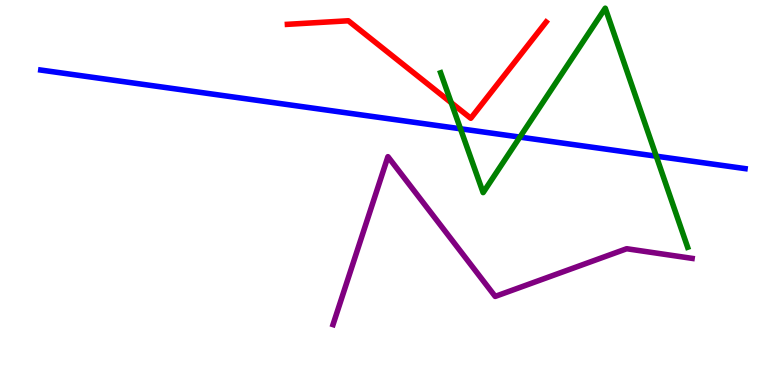[{'lines': ['blue', 'red'], 'intersections': []}, {'lines': ['green', 'red'], 'intersections': [{'x': 5.82, 'y': 7.33}]}, {'lines': ['purple', 'red'], 'intersections': []}, {'lines': ['blue', 'green'], 'intersections': [{'x': 5.94, 'y': 6.65}, {'x': 6.71, 'y': 6.44}, {'x': 8.47, 'y': 5.94}]}, {'lines': ['blue', 'purple'], 'intersections': []}, {'lines': ['green', 'purple'], 'intersections': []}]